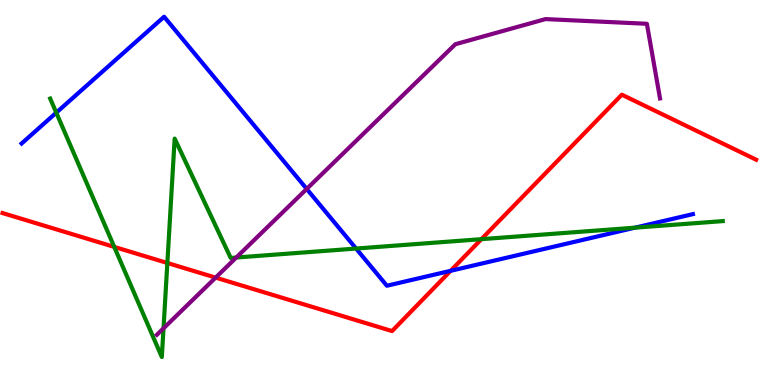[{'lines': ['blue', 'red'], 'intersections': [{'x': 5.81, 'y': 2.97}]}, {'lines': ['green', 'red'], 'intersections': [{'x': 1.47, 'y': 3.59}, {'x': 2.16, 'y': 3.17}, {'x': 6.21, 'y': 3.79}]}, {'lines': ['purple', 'red'], 'intersections': [{'x': 2.78, 'y': 2.79}]}, {'lines': ['blue', 'green'], 'intersections': [{'x': 0.726, 'y': 7.07}, {'x': 4.59, 'y': 3.54}, {'x': 8.19, 'y': 4.09}]}, {'lines': ['blue', 'purple'], 'intersections': [{'x': 3.96, 'y': 5.09}]}, {'lines': ['green', 'purple'], 'intersections': [{'x': 2.11, 'y': 1.47}, {'x': 3.05, 'y': 3.31}]}]